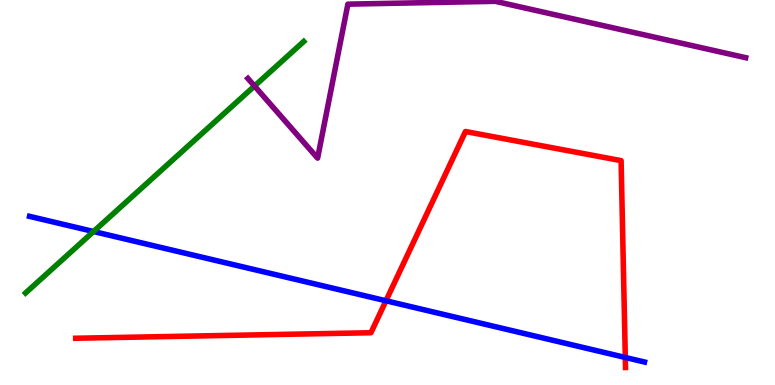[{'lines': ['blue', 'red'], 'intersections': [{'x': 4.98, 'y': 2.19}, {'x': 8.07, 'y': 0.715}]}, {'lines': ['green', 'red'], 'intersections': []}, {'lines': ['purple', 'red'], 'intersections': []}, {'lines': ['blue', 'green'], 'intersections': [{'x': 1.21, 'y': 3.99}]}, {'lines': ['blue', 'purple'], 'intersections': []}, {'lines': ['green', 'purple'], 'intersections': [{'x': 3.28, 'y': 7.77}]}]